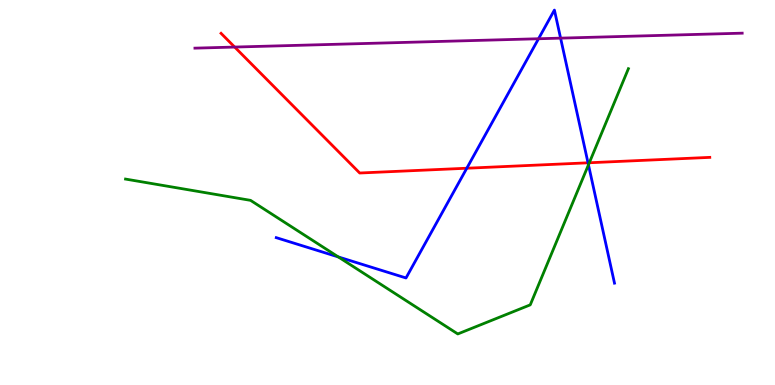[{'lines': ['blue', 'red'], 'intersections': [{'x': 6.02, 'y': 5.63}, {'x': 7.59, 'y': 5.77}]}, {'lines': ['green', 'red'], 'intersections': [{'x': 7.6, 'y': 5.77}]}, {'lines': ['purple', 'red'], 'intersections': [{'x': 3.03, 'y': 8.78}]}, {'lines': ['blue', 'green'], 'intersections': [{'x': 4.37, 'y': 3.33}, {'x': 7.59, 'y': 5.72}]}, {'lines': ['blue', 'purple'], 'intersections': [{'x': 6.95, 'y': 8.99}, {'x': 7.23, 'y': 9.01}]}, {'lines': ['green', 'purple'], 'intersections': []}]